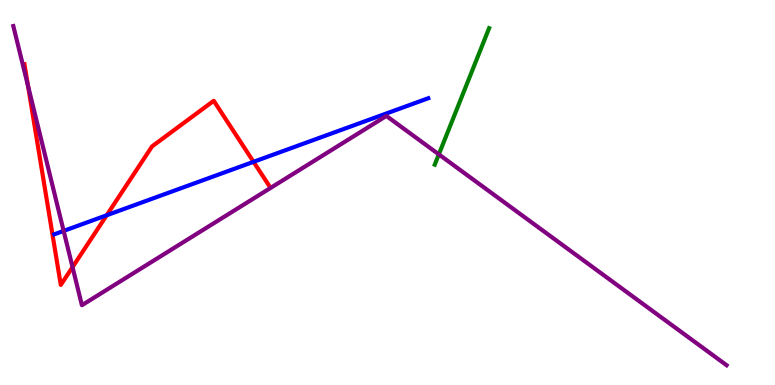[{'lines': ['blue', 'red'], 'intersections': [{'x': 1.38, 'y': 4.41}, {'x': 3.27, 'y': 5.8}]}, {'lines': ['green', 'red'], 'intersections': []}, {'lines': ['purple', 'red'], 'intersections': [{'x': 0.361, 'y': 7.77}, {'x': 0.936, 'y': 3.06}]}, {'lines': ['blue', 'green'], 'intersections': []}, {'lines': ['blue', 'purple'], 'intersections': [{'x': 0.821, 'y': 4.0}]}, {'lines': ['green', 'purple'], 'intersections': [{'x': 5.66, 'y': 5.99}]}]